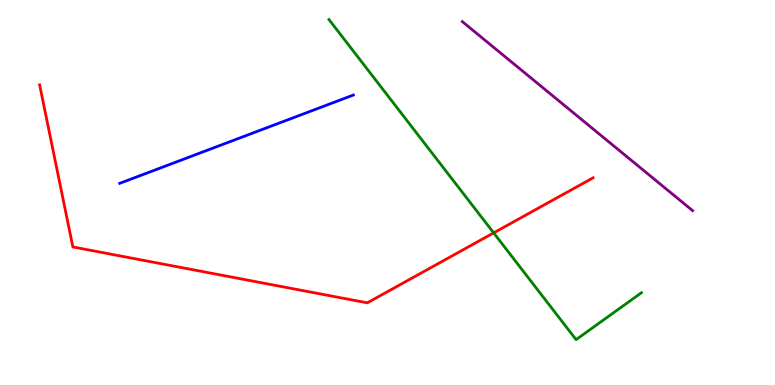[{'lines': ['blue', 'red'], 'intersections': []}, {'lines': ['green', 'red'], 'intersections': [{'x': 6.37, 'y': 3.95}]}, {'lines': ['purple', 'red'], 'intersections': []}, {'lines': ['blue', 'green'], 'intersections': []}, {'lines': ['blue', 'purple'], 'intersections': []}, {'lines': ['green', 'purple'], 'intersections': []}]